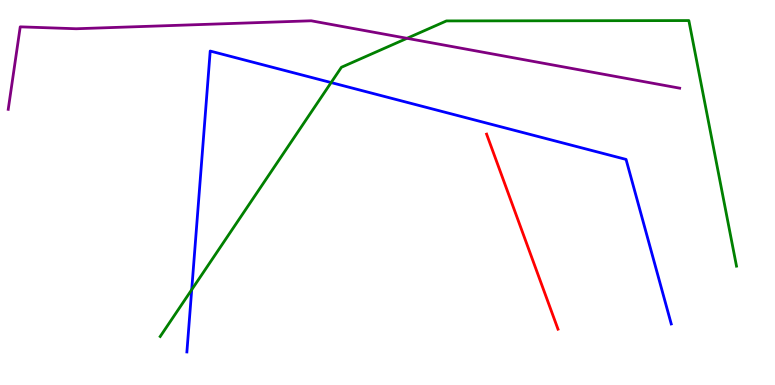[{'lines': ['blue', 'red'], 'intersections': []}, {'lines': ['green', 'red'], 'intersections': []}, {'lines': ['purple', 'red'], 'intersections': []}, {'lines': ['blue', 'green'], 'intersections': [{'x': 2.47, 'y': 2.48}, {'x': 4.27, 'y': 7.86}]}, {'lines': ['blue', 'purple'], 'intersections': []}, {'lines': ['green', 'purple'], 'intersections': [{'x': 5.25, 'y': 9.0}]}]